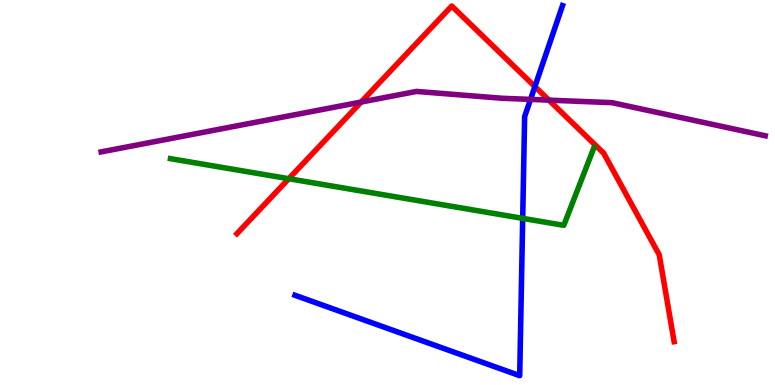[{'lines': ['blue', 'red'], 'intersections': [{'x': 6.9, 'y': 7.75}]}, {'lines': ['green', 'red'], 'intersections': [{'x': 3.73, 'y': 5.36}]}, {'lines': ['purple', 'red'], 'intersections': [{'x': 4.66, 'y': 7.35}, {'x': 7.08, 'y': 7.4}]}, {'lines': ['blue', 'green'], 'intersections': [{'x': 6.74, 'y': 4.33}]}, {'lines': ['blue', 'purple'], 'intersections': [{'x': 6.85, 'y': 7.42}]}, {'lines': ['green', 'purple'], 'intersections': []}]